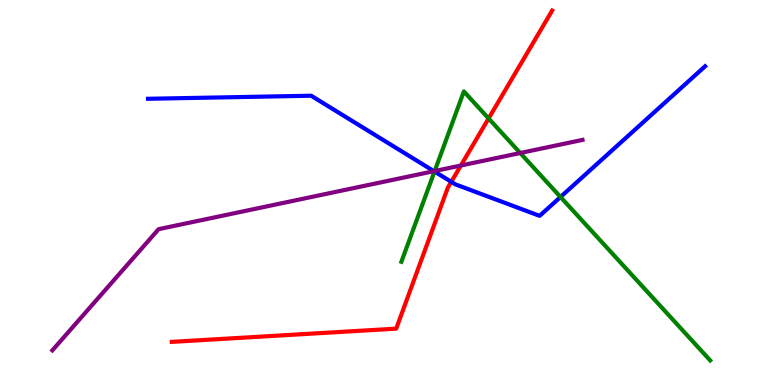[{'lines': ['blue', 'red'], 'intersections': [{'x': 5.82, 'y': 5.28}]}, {'lines': ['green', 'red'], 'intersections': [{'x': 6.3, 'y': 6.92}]}, {'lines': ['purple', 'red'], 'intersections': [{'x': 5.95, 'y': 5.7}]}, {'lines': ['blue', 'green'], 'intersections': [{'x': 5.61, 'y': 5.54}, {'x': 7.23, 'y': 4.88}]}, {'lines': ['blue', 'purple'], 'intersections': [{'x': 5.6, 'y': 5.55}]}, {'lines': ['green', 'purple'], 'intersections': [{'x': 5.61, 'y': 5.56}, {'x': 6.71, 'y': 6.03}]}]